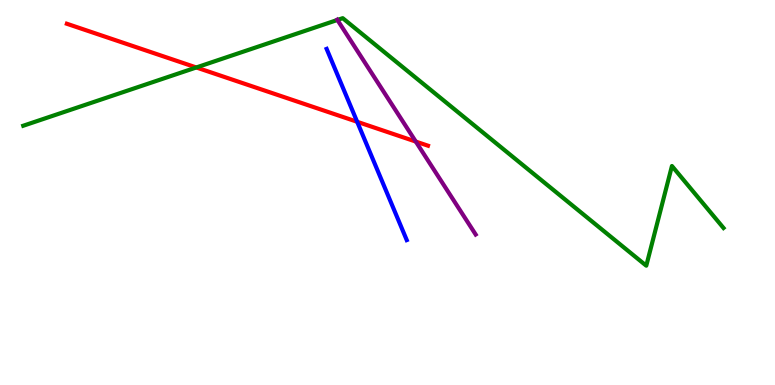[{'lines': ['blue', 'red'], 'intersections': [{'x': 4.61, 'y': 6.84}]}, {'lines': ['green', 'red'], 'intersections': [{'x': 2.53, 'y': 8.25}]}, {'lines': ['purple', 'red'], 'intersections': [{'x': 5.36, 'y': 6.32}]}, {'lines': ['blue', 'green'], 'intersections': []}, {'lines': ['blue', 'purple'], 'intersections': []}, {'lines': ['green', 'purple'], 'intersections': [{'x': 4.35, 'y': 9.48}]}]